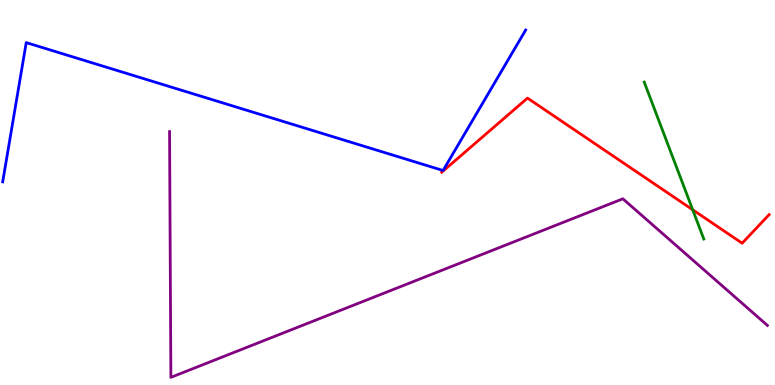[{'lines': ['blue', 'red'], 'intersections': []}, {'lines': ['green', 'red'], 'intersections': [{'x': 8.94, 'y': 4.55}]}, {'lines': ['purple', 'red'], 'intersections': []}, {'lines': ['blue', 'green'], 'intersections': []}, {'lines': ['blue', 'purple'], 'intersections': []}, {'lines': ['green', 'purple'], 'intersections': []}]